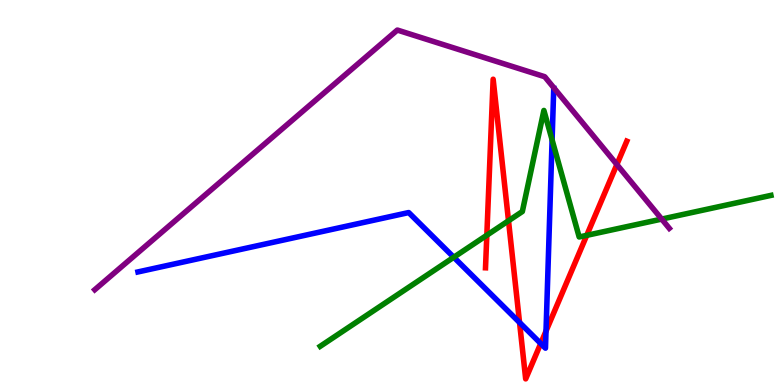[{'lines': ['blue', 'red'], 'intersections': [{'x': 6.7, 'y': 1.62}, {'x': 6.98, 'y': 1.08}, {'x': 7.05, 'y': 1.4}]}, {'lines': ['green', 'red'], 'intersections': [{'x': 6.28, 'y': 3.89}, {'x': 6.56, 'y': 4.27}, {'x': 7.57, 'y': 3.89}]}, {'lines': ['purple', 'red'], 'intersections': [{'x': 7.96, 'y': 5.73}]}, {'lines': ['blue', 'green'], 'intersections': [{'x': 5.86, 'y': 3.32}, {'x': 7.12, 'y': 6.37}]}, {'lines': ['blue', 'purple'], 'intersections': []}, {'lines': ['green', 'purple'], 'intersections': [{'x': 8.54, 'y': 4.31}]}]